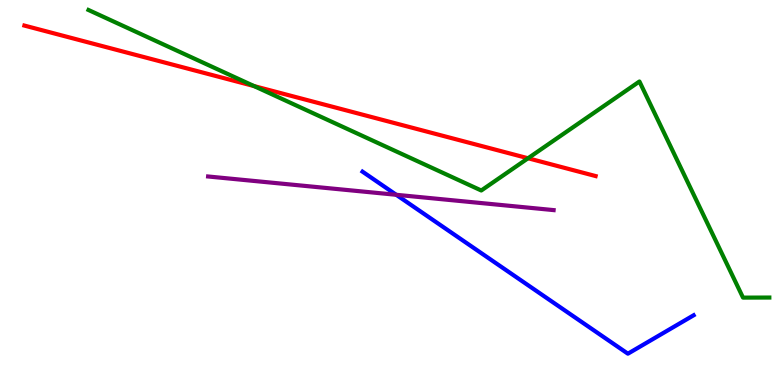[{'lines': ['blue', 'red'], 'intersections': []}, {'lines': ['green', 'red'], 'intersections': [{'x': 3.28, 'y': 7.76}, {'x': 6.81, 'y': 5.89}]}, {'lines': ['purple', 'red'], 'intersections': []}, {'lines': ['blue', 'green'], 'intersections': []}, {'lines': ['blue', 'purple'], 'intersections': [{'x': 5.11, 'y': 4.94}]}, {'lines': ['green', 'purple'], 'intersections': []}]